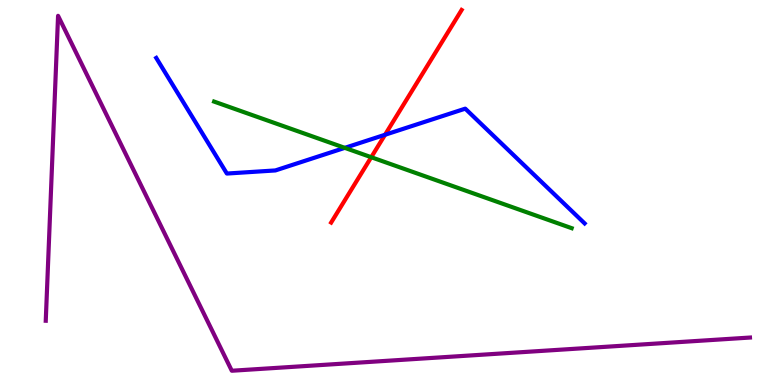[{'lines': ['blue', 'red'], 'intersections': [{'x': 4.97, 'y': 6.5}]}, {'lines': ['green', 'red'], 'intersections': [{'x': 4.79, 'y': 5.92}]}, {'lines': ['purple', 'red'], 'intersections': []}, {'lines': ['blue', 'green'], 'intersections': [{'x': 4.45, 'y': 6.16}]}, {'lines': ['blue', 'purple'], 'intersections': []}, {'lines': ['green', 'purple'], 'intersections': []}]